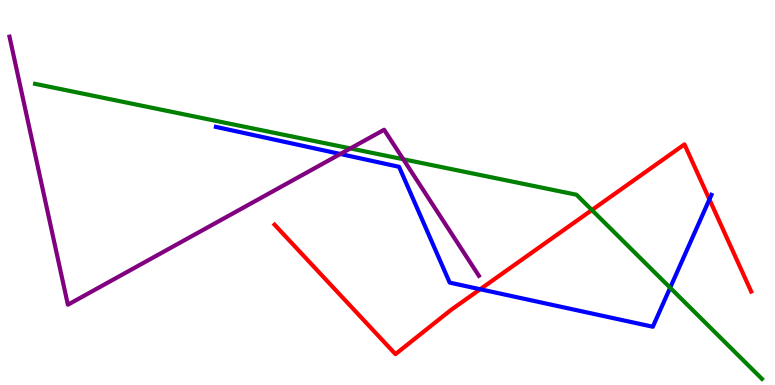[{'lines': ['blue', 'red'], 'intersections': [{'x': 6.2, 'y': 2.49}, {'x': 9.15, 'y': 4.82}]}, {'lines': ['green', 'red'], 'intersections': [{'x': 7.64, 'y': 4.54}]}, {'lines': ['purple', 'red'], 'intersections': []}, {'lines': ['blue', 'green'], 'intersections': [{'x': 8.65, 'y': 2.53}]}, {'lines': ['blue', 'purple'], 'intersections': [{'x': 4.39, 'y': 6.0}]}, {'lines': ['green', 'purple'], 'intersections': [{'x': 4.52, 'y': 6.14}, {'x': 5.2, 'y': 5.86}]}]